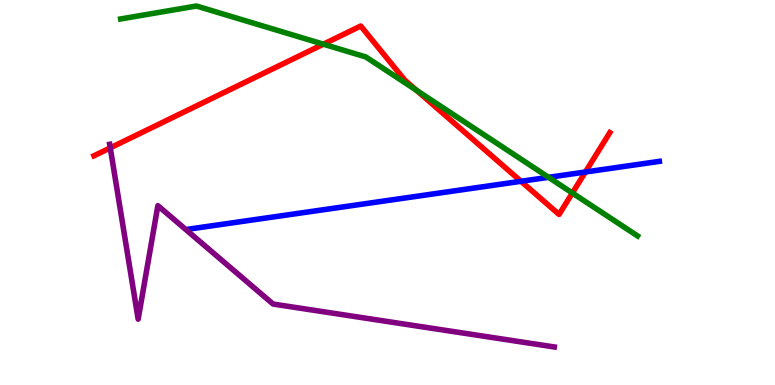[{'lines': ['blue', 'red'], 'intersections': [{'x': 6.72, 'y': 5.29}, {'x': 7.55, 'y': 5.53}]}, {'lines': ['green', 'red'], 'intersections': [{'x': 4.17, 'y': 8.85}, {'x': 5.37, 'y': 7.65}, {'x': 7.39, 'y': 4.99}]}, {'lines': ['purple', 'red'], 'intersections': [{'x': 1.42, 'y': 6.16}]}, {'lines': ['blue', 'green'], 'intersections': [{'x': 7.08, 'y': 5.39}]}, {'lines': ['blue', 'purple'], 'intersections': []}, {'lines': ['green', 'purple'], 'intersections': []}]